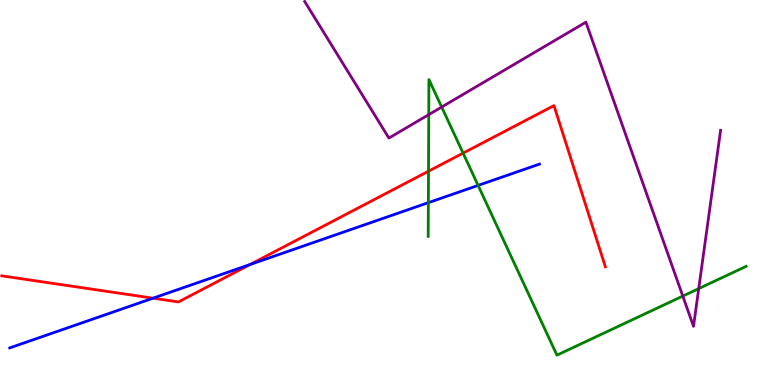[{'lines': ['blue', 'red'], 'intersections': [{'x': 1.97, 'y': 2.25}, {'x': 3.23, 'y': 3.13}]}, {'lines': ['green', 'red'], 'intersections': [{'x': 5.53, 'y': 5.55}, {'x': 5.98, 'y': 6.02}]}, {'lines': ['purple', 'red'], 'intersections': []}, {'lines': ['blue', 'green'], 'intersections': [{'x': 5.53, 'y': 4.74}, {'x': 6.17, 'y': 5.18}]}, {'lines': ['blue', 'purple'], 'intersections': []}, {'lines': ['green', 'purple'], 'intersections': [{'x': 5.53, 'y': 7.02}, {'x': 5.7, 'y': 7.22}, {'x': 8.81, 'y': 2.31}, {'x': 9.02, 'y': 2.5}]}]